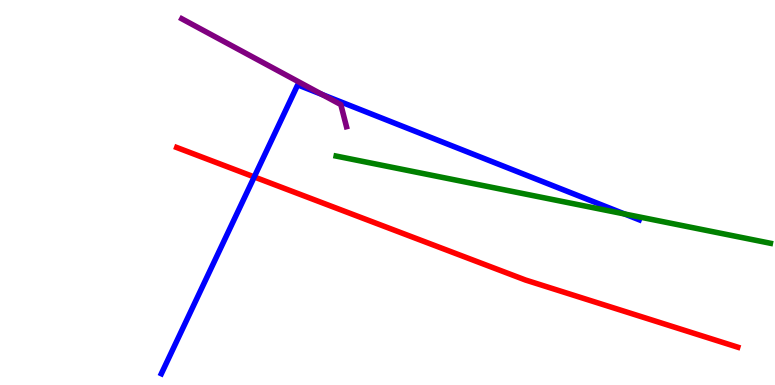[{'lines': ['blue', 'red'], 'intersections': [{'x': 3.28, 'y': 5.4}]}, {'lines': ['green', 'red'], 'intersections': []}, {'lines': ['purple', 'red'], 'intersections': []}, {'lines': ['blue', 'green'], 'intersections': [{'x': 8.06, 'y': 4.44}]}, {'lines': ['blue', 'purple'], 'intersections': [{'x': 4.16, 'y': 7.54}]}, {'lines': ['green', 'purple'], 'intersections': []}]